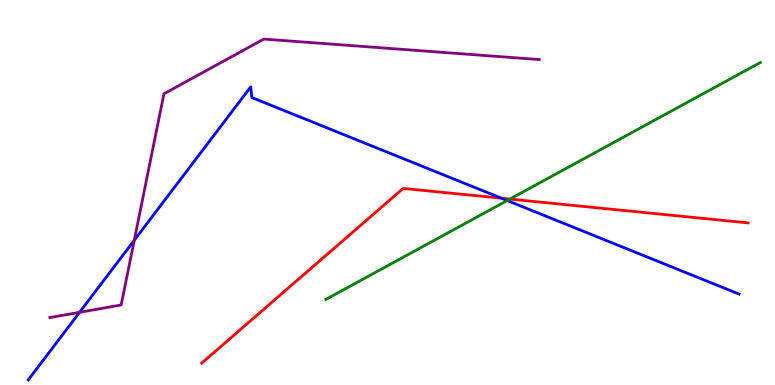[{'lines': ['blue', 'red'], 'intersections': [{'x': 6.47, 'y': 4.85}]}, {'lines': ['green', 'red'], 'intersections': [{'x': 6.58, 'y': 4.83}]}, {'lines': ['purple', 'red'], 'intersections': []}, {'lines': ['blue', 'green'], 'intersections': [{'x': 6.54, 'y': 4.79}]}, {'lines': ['blue', 'purple'], 'intersections': [{'x': 1.03, 'y': 1.89}, {'x': 1.73, 'y': 3.76}]}, {'lines': ['green', 'purple'], 'intersections': []}]